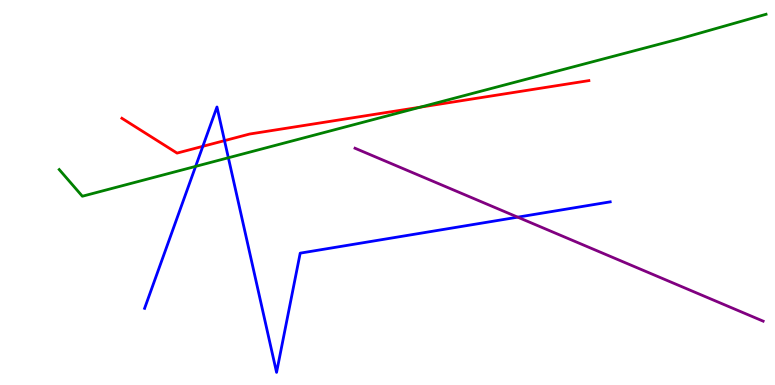[{'lines': ['blue', 'red'], 'intersections': [{'x': 2.62, 'y': 6.2}, {'x': 2.9, 'y': 6.35}]}, {'lines': ['green', 'red'], 'intersections': [{'x': 5.43, 'y': 7.22}]}, {'lines': ['purple', 'red'], 'intersections': []}, {'lines': ['blue', 'green'], 'intersections': [{'x': 2.52, 'y': 5.68}, {'x': 2.95, 'y': 5.9}]}, {'lines': ['blue', 'purple'], 'intersections': [{'x': 6.68, 'y': 4.36}]}, {'lines': ['green', 'purple'], 'intersections': []}]